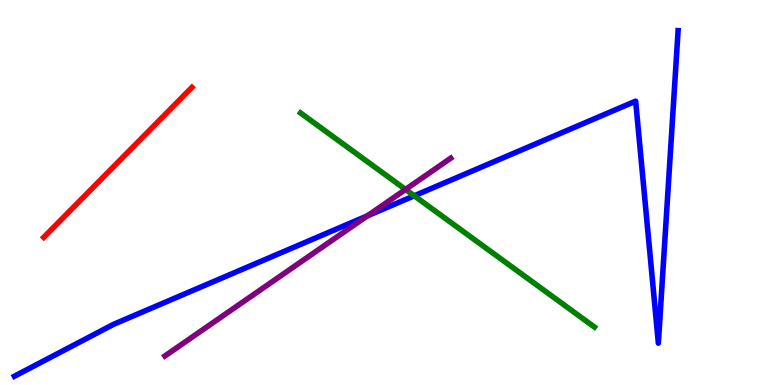[{'lines': ['blue', 'red'], 'intersections': []}, {'lines': ['green', 'red'], 'intersections': []}, {'lines': ['purple', 'red'], 'intersections': []}, {'lines': ['blue', 'green'], 'intersections': [{'x': 5.35, 'y': 4.91}]}, {'lines': ['blue', 'purple'], 'intersections': [{'x': 4.74, 'y': 4.39}]}, {'lines': ['green', 'purple'], 'intersections': [{'x': 5.23, 'y': 5.08}]}]